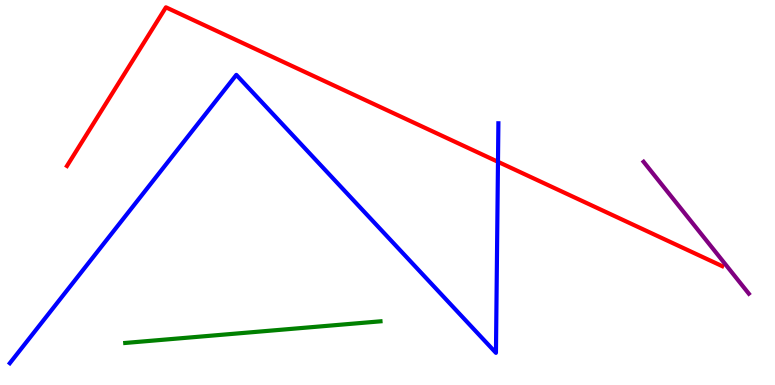[{'lines': ['blue', 'red'], 'intersections': [{'x': 6.43, 'y': 5.8}]}, {'lines': ['green', 'red'], 'intersections': []}, {'lines': ['purple', 'red'], 'intersections': []}, {'lines': ['blue', 'green'], 'intersections': []}, {'lines': ['blue', 'purple'], 'intersections': []}, {'lines': ['green', 'purple'], 'intersections': []}]